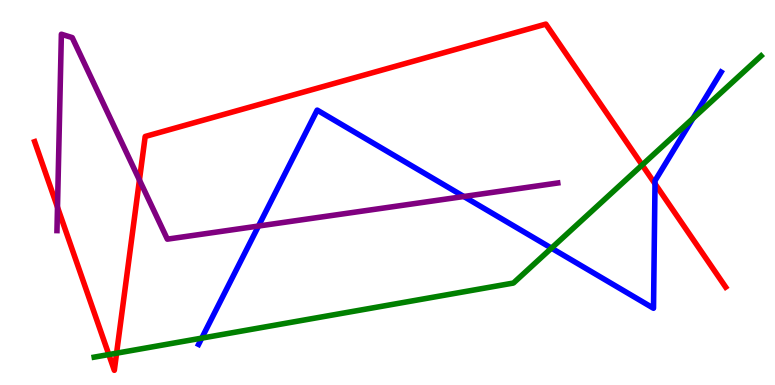[{'lines': ['blue', 'red'], 'intersections': [{'x': 8.45, 'y': 5.23}]}, {'lines': ['green', 'red'], 'intersections': [{'x': 1.4, 'y': 0.791}, {'x': 1.5, 'y': 0.826}, {'x': 8.29, 'y': 5.71}]}, {'lines': ['purple', 'red'], 'intersections': [{'x': 0.742, 'y': 4.62}, {'x': 1.8, 'y': 5.32}]}, {'lines': ['blue', 'green'], 'intersections': [{'x': 2.6, 'y': 1.22}, {'x': 7.12, 'y': 3.55}, {'x': 8.94, 'y': 6.93}]}, {'lines': ['blue', 'purple'], 'intersections': [{'x': 3.34, 'y': 4.13}, {'x': 5.98, 'y': 4.9}]}, {'lines': ['green', 'purple'], 'intersections': []}]